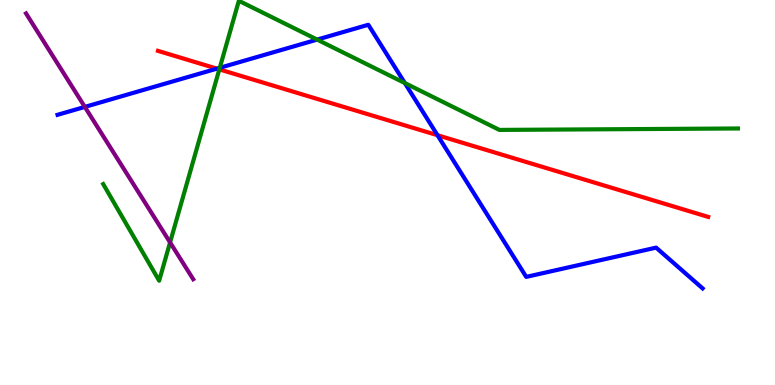[{'lines': ['blue', 'red'], 'intersections': [{'x': 2.8, 'y': 8.22}, {'x': 5.65, 'y': 6.49}]}, {'lines': ['green', 'red'], 'intersections': [{'x': 2.83, 'y': 8.2}]}, {'lines': ['purple', 'red'], 'intersections': []}, {'lines': ['blue', 'green'], 'intersections': [{'x': 2.84, 'y': 8.24}, {'x': 4.09, 'y': 8.97}, {'x': 5.22, 'y': 7.84}]}, {'lines': ['blue', 'purple'], 'intersections': [{'x': 1.09, 'y': 7.22}]}, {'lines': ['green', 'purple'], 'intersections': [{'x': 2.19, 'y': 3.7}]}]